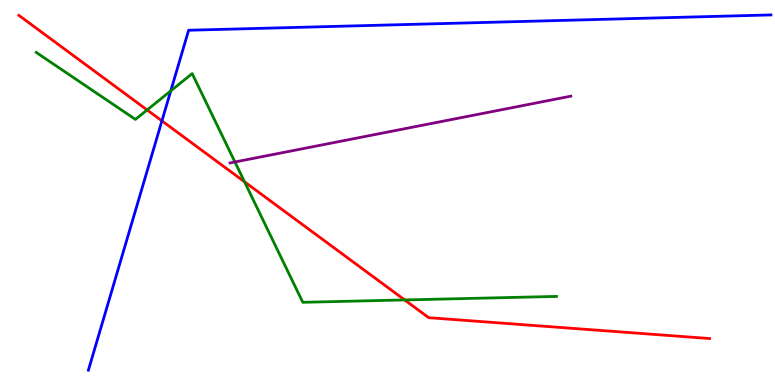[{'lines': ['blue', 'red'], 'intersections': [{'x': 2.09, 'y': 6.86}]}, {'lines': ['green', 'red'], 'intersections': [{'x': 1.9, 'y': 7.14}, {'x': 3.16, 'y': 5.28}, {'x': 5.22, 'y': 2.21}]}, {'lines': ['purple', 'red'], 'intersections': []}, {'lines': ['blue', 'green'], 'intersections': [{'x': 2.2, 'y': 7.64}]}, {'lines': ['blue', 'purple'], 'intersections': []}, {'lines': ['green', 'purple'], 'intersections': [{'x': 3.03, 'y': 5.79}]}]